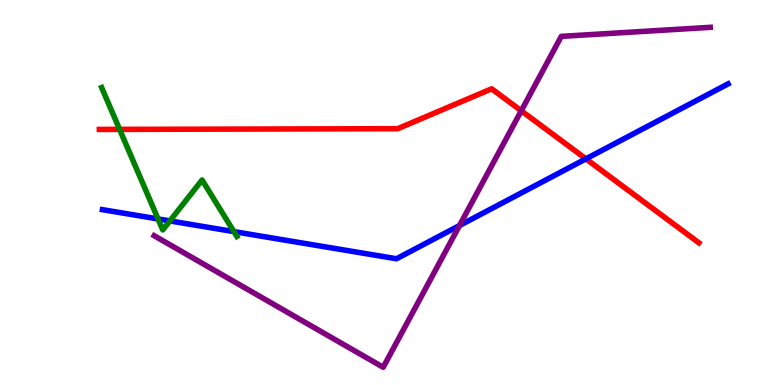[{'lines': ['blue', 'red'], 'intersections': [{'x': 7.56, 'y': 5.87}]}, {'lines': ['green', 'red'], 'intersections': [{'x': 1.54, 'y': 6.64}]}, {'lines': ['purple', 'red'], 'intersections': [{'x': 6.73, 'y': 7.12}]}, {'lines': ['blue', 'green'], 'intersections': [{'x': 2.04, 'y': 4.31}, {'x': 2.19, 'y': 4.26}, {'x': 3.02, 'y': 3.98}]}, {'lines': ['blue', 'purple'], 'intersections': [{'x': 5.93, 'y': 4.14}]}, {'lines': ['green', 'purple'], 'intersections': []}]